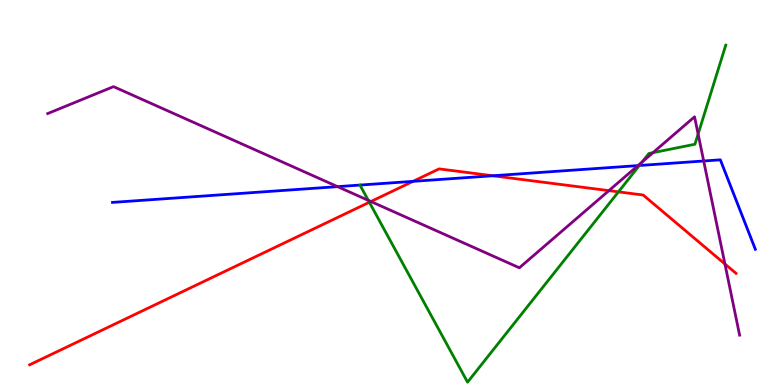[{'lines': ['blue', 'red'], 'intersections': [{'x': 5.33, 'y': 5.29}, {'x': 6.36, 'y': 5.43}]}, {'lines': ['green', 'red'], 'intersections': [{'x': 4.77, 'y': 4.75}, {'x': 7.98, 'y': 5.02}]}, {'lines': ['purple', 'red'], 'intersections': [{'x': 4.79, 'y': 4.77}, {'x': 7.86, 'y': 5.05}, {'x': 9.35, 'y': 3.14}]}, {'lines': ['blue', 'green'], 'intersections': [{'x': 8.25, 'y': 5.7}]}, {'lines': ['blue', 'purple'], 'intersections': [{'x': 4.36, 'y': 5.15}, {'x': 8.23, 'y': 5.7}, {'x': 9.08, 'y': 5.82}]}, {'lines': ['green', 'purple'], 'intersections': [{'x': 4.75, 'y': 4.8}, {'x': 8.29, 'y': 5.79}, {'x': 8.43, 'y': 6.03}, {'x': 9.01, 'y': 6.52}]}]